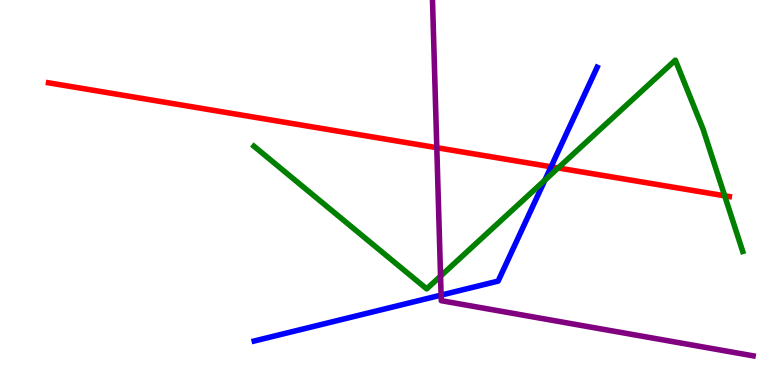[{'lines': ['blue', 'red'], 'intersections': [{'x': 7.11, 'y': 5.67}]}, {'lines': ['green', 'red'], 'intersections': [{'x': 7.2, 'y': 5.64}, {'x': 9.35, 'y': 4.91}]}, {'lines': ['purple', 'red'], 'intersections': [{'x': 5.64, 'y': 6.16}]}, {'lines': ['blue', 'green'], 'intersections': [{'x': 7.03, 'y': 5.32}]}, {'lines': ['blue', 'purple'], 'intersections': [{'x': 5.69, 'y': 2.33}]}, {'lines': ['green', 'purple'], 'intersections': [{'x': 5.68, 'y': 2.83}]}]